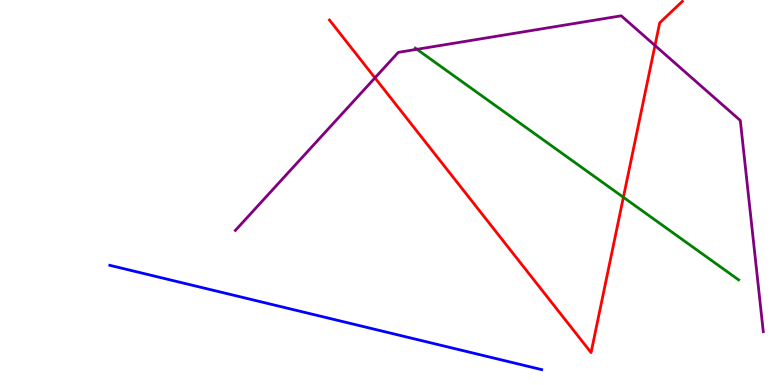[{'lines': ['blue', 'red'], 'intersections': []}, {'lines': ['green', 'red'], 'intersections': [{'x': 8.04, 'y': 4.88}]}, {'lines': ['purple', 'red'], 'intersections': [{'x': 4.84, 'y': 7.98}, {'x': 8.45, 'y': 8.82}]}, {'lines': ['blue', 'green'], 'intersections': []}, {'lines': ['blue', 'purple'], 'intersections': []}, {'lines': ['green', 'purple'], 'intersections': [{'x': 5.38, 'y': 8.72}]}]